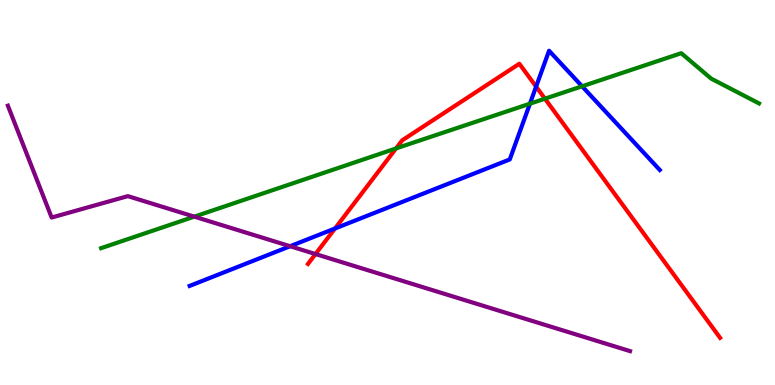[{'lines': ['blue', 'red'], 'intersections': [{'x': 4.32, 'y': 4.07}, {'x': 6.92, 'y': 7.75}]}, {'lines': ['green', 'red'], 'intersections': [{'x': 5.11, 'y': 6.14}, {'x': 7.03, 'y': 7.44}]}, {'lines': ['purple', 'red'], 'intersections': [{'x': 4.07, 'y': 3.4}]}, {'lines': ['blue', 'green'], 'intersections': [{'x': 6.84, 'y': 7.31}, {'x': 7.51, 'y': 7.76}]}, {'lines': ['blue', 'purple'], 'intersections': [{'x': 3.74, 'y': 3.6}]}, {'lines': ['green', 'purple'], 'intersections': [{'x': 2.51, 'y': 4.37}]}]